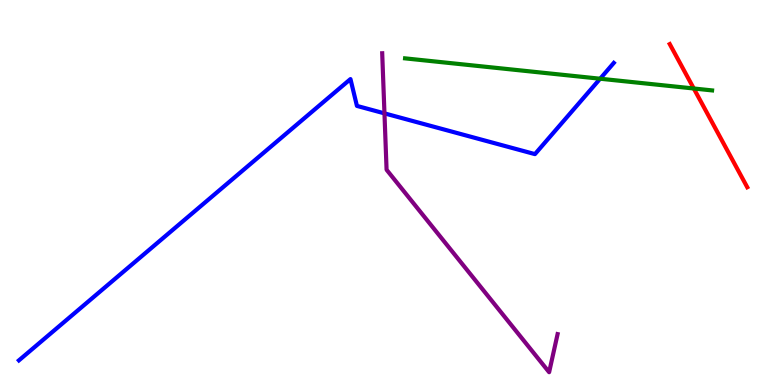[{'lines': ['blue', 'red'], 'intersections': []}, {'lines': ['green', 'red'], 'intersections': [{'x': 8.95, 'y': 7.7}]}, {'lines': ['purple', 'red'], 'intersections': []}, {'lines': ['blue', 'green'], 'intersections': [{'x': 7.74, 'y': 7.96}]}, {'lines': ['blue', 'purple'], 'intersections': [{'x': 4.96, 'y': 7.06}]}, {'lines': ['green', 'purple'], 'intersections': []}]